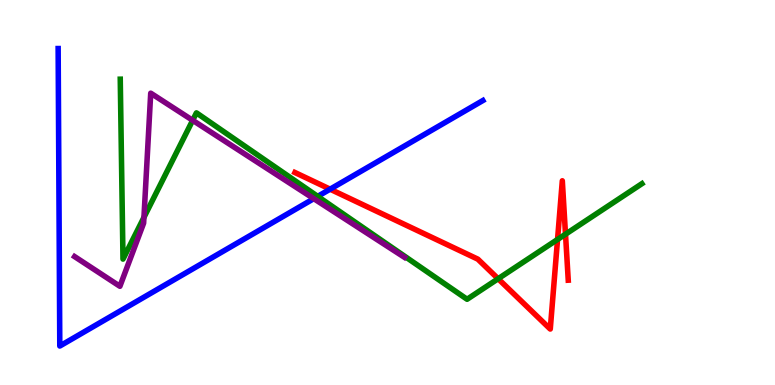[{'lines': ['blue', 'red'], 'intersections': [{'x': 4.26, 'y': 5.09}]}, {'lines': ['green', 'red'], 'intersections': [{'x': 6.43, 'y': 2.76}, {'x': 7.19, 'y': 3.78}, {'x': 7.3, 'y': 3.92}]}, {'lines': ['purple', 'red'], 'intersections': []}, {'lines': ['blue', 'green'], 'intersections': [{'x': 4.1, 'y': 4.9}]}, {'lines': ['blue', 'purple'], 'intersections': [{'x': 4.05, 'y': 4.84}]}, {'lines': ['green', 'purple'], 'intersections': [{'x': 1.86, 'y': 4.35}, {'x': 2.49, 'y': 6.87}]}]